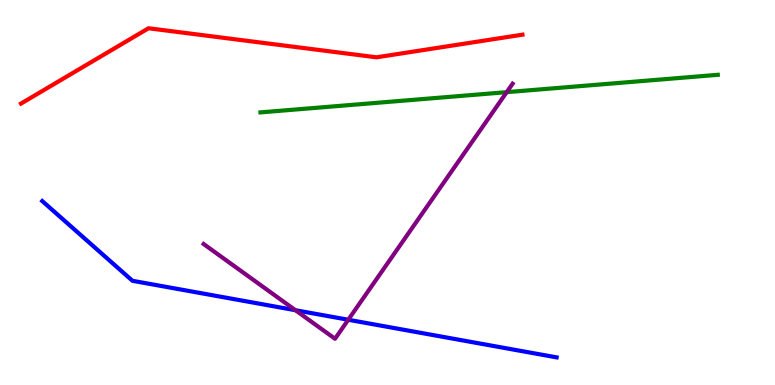[{'lines': ['blue', 'red'], 'intersections': []}, {'lines': ['green', 'red'], 'intersections': []}, {'lines': ['purple', 'red'], 'intersections': []}, {'lines': ['blue', 'green'], 'intersections': []}, {'lines': ['blue', 'purple'], 'intersections': [{'x': 3.81, 'y': 1.94}, {'x': 4.49, 'y': 1.69}]}, {'lines': ['green', 'purple'], 'intersections': [{'x': 6.54, 'y': 7.61}]}]